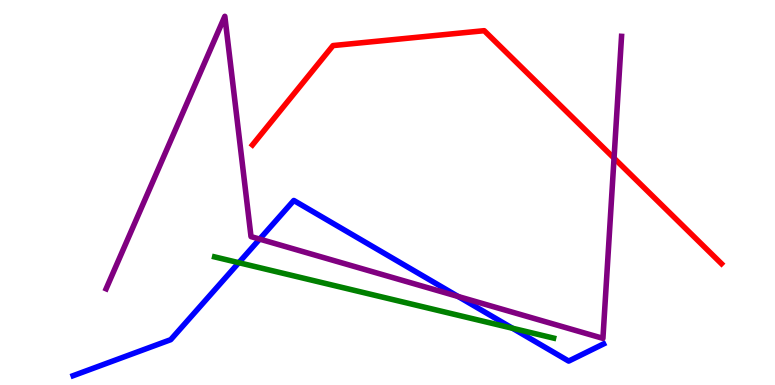[{'lines': ['blue', 'red'], 'intersections': []}, {'lines': ['green', 'red'], 'intersections': []}, {'lines': ['purple', 'red'], 'intersections': [{'x': 7.92, 'y': 5.89}]}, {'lines': ['blue', 'green'], 'intersections': [{'x': 3.08, 'y': 3.18}, {'x': 6.61, 'y': 1.47}]}, {'lines': ['blue', 'purple'], 'intersections': [{'x': 3.35, 'y': 3.79}, {'x': 5.91, 'y': 2.3}]}, {'lines': ['green', 'purple'], 'intersections': []}]